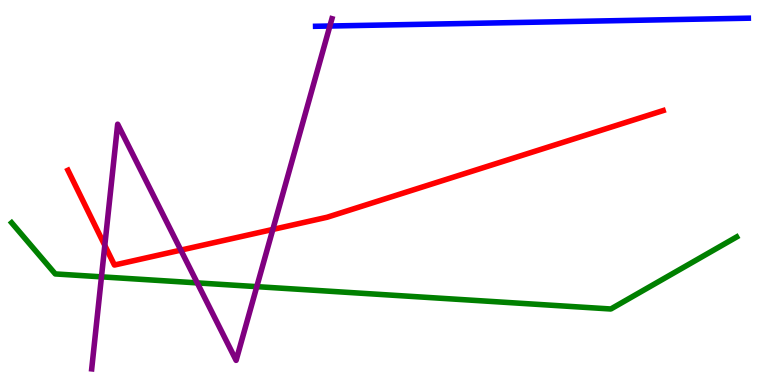[{'lines': ['blue', 'red'], 'intersections': []}, {'lines': ['green', 'red'], 'intersections': []}, {'lines': ['purple', 'red'], 'intersections': [{'x': 1.35, 'y': 3.63}, {'x': 2.33, 'y': 3.5}, {'x': 3.52, 'y': 4.04}]}, {'lines': ['blue', 'green'], 'intersections': []}, {'lines': ['blue', 'purple'], 'intersections': [{'x': 4.26, 'y': 9.32}]}, {'lines': ['green', 'purple'], 'intersections': [{'x': 1.31, 'y': 2.81}, {'x': 2.55, 'y': 2.65}, {'x': 3.31, 'y': 2.55}]}]